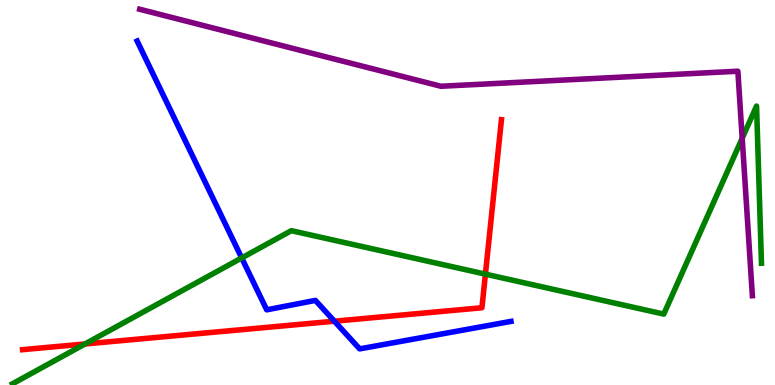[{'lines': ['blue', 'red'], 'intersections': [{'x': 4.31, 'y': 1.66}]}, {'lines': ['green', 'red'], 'intersections': [{'x': 1.1, 'y': 1.07}, {'x': 6.26, 'y': 2.88}]}, {'lines': ['purple', 'red'], 'intersections': []}, {'lines': ['blue', 'green'], 'intersections': [{'x': 3.12, 'y': 3.3}]}, {'lines': ['blue', 'purple'], 'intersections': []}, {'lines': ['green', 'purple'], 'intersections': [{'x': 9.58, 'y': 6.41}]}]